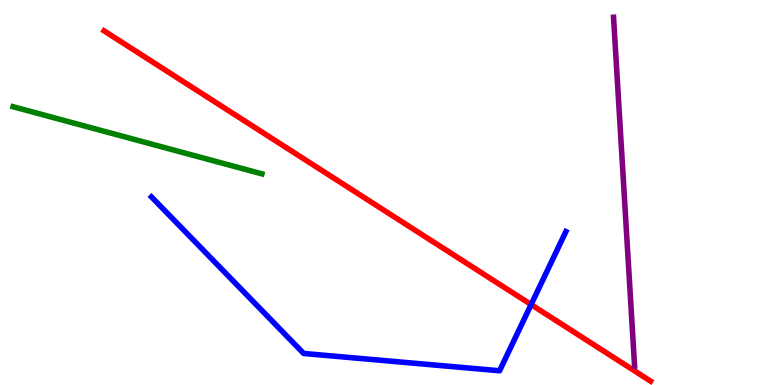[{'lines': ['blue', 'red'], 'intersections': [{'x': 6.85, 'y': 2.09}]}, {'lines': ['green', 'red'], 'intersections': []}, {'lines': ['purple', 'red'], 'intersections': []}, {'lines': ['blue', 'green'], 'intersections': []}, {'lines': ['blue', 'purple'], 'intersections': []}, {'lines': ['green', 'purple'], 'intersections': []}]